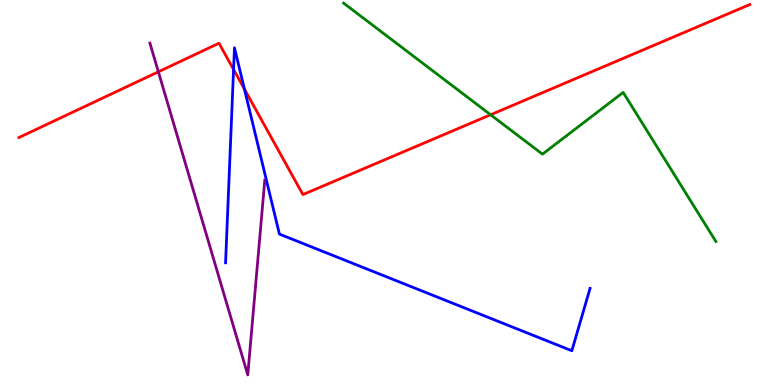[{'lines': ['blue', 'red'], 'intersections': [{'x': 3.01, 'y': 8.19}, {'x': 3.15, 'y': 7.69}]}, {'lines': ['green', 'red'], 'intersections': [{'x': 6.33, 'y': 7.02}]}, {'lines': ['purple', 'red'], 'intersections': [{'x': 2.04, 'y': 8.13}]}, {'lines': ['blue', 'green'], 'intersections': []}, {'lines': ['blue', 'purple'], 'intersections': []}, {'lines': ['green', 'purple'], 'intersections': []}]